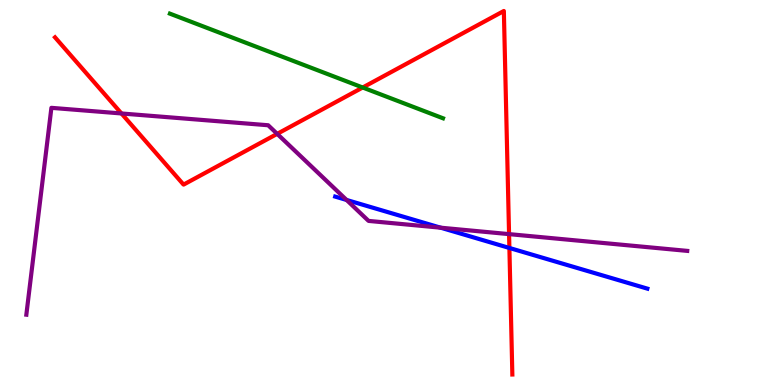[{'lines': ['blue', 'red'], 'intersections': [{'x': 6.57, 'y': 3.56}]}, {'lines': ['green', 'red'], 'intersections': [{'x': 4.68, 'y': 7.73}]}, {'lines': ['purple', 'red'], 'intersections': [{'x': 1.57, 'y': 7.05}, {'x': 3.58, 'y': 6.52}, {'x': 6.57, 'y': 3.92}]}, {'lines': ['blue', 'green'], 'intersections': []}, {'lines': ['blue', 'purple'], 'intersections': [{'x': 4.47, 'y': 4.81}, {'x': 5.69, 'y': 4.09}]}, {'lines': ['green', 'purple'], 'intersections': []}]